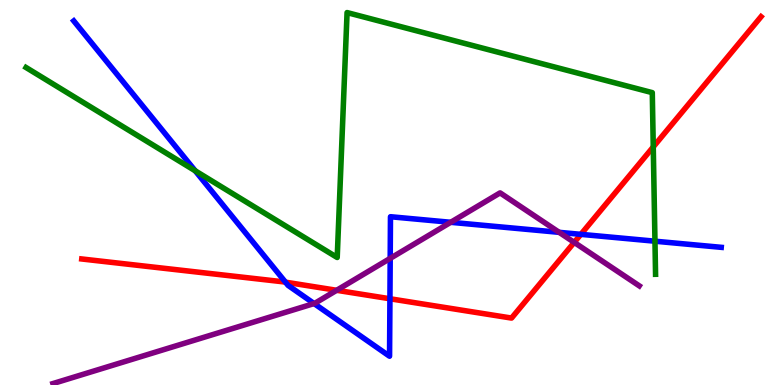[{'lines': ['blue', 'red'], 'intersections': [{'x': 3.68, 'y': 2.67}, {'x': 5.03, 'y': 2.24}, {'x': 7.5, 'y': 3.91}]}, {'lines': ['green', 'red'], 'intersections': [{'x': 8.43, 'y': 6.18}]}, {'lines': ['purple', 'red'], 'intersections': [{'x': 4.34, 'y': 2.46}, {'x': 7.41, 'y': 3.7}]}, {'lines': ['blue', 'green'], 'intersections': [{'x': 2.52, 'y': 5.56}, {'x': 8.45, 'y': 3.74}]}, {'lines': ['blue', 'purple'], 'intersections': [{'x': 4.05, 'y': 2.12}, {'x': 5.03, 'y': 3.29}, {'x': 5.82, 'y': 4.23}, {'x': 7.21, 'y': 3.97}]}, {'lines': ['green', 'purple'], 'intersections': []}]